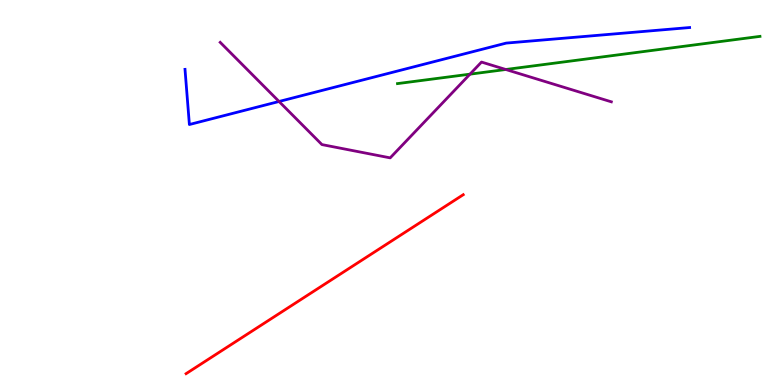[{'lines': ['blue', 'red'], 'intersections': []}, {'lines': ['green', 'red'], 'intersections': []}, {'lines': ['purple', 'red'], 'intersections': []}, {'lines': ['blue', 'green'], 'intersections': []}, {'lines': ['blue', 'purple'], 'intersections': [{'x': 3.6, 'y': 7.36}]}, {'lines': ['green', 'purple'], 'intersections': [{'x': 6.06, 'y': 8.07}, {'x': 6.53, 'y': 8.19}]}]